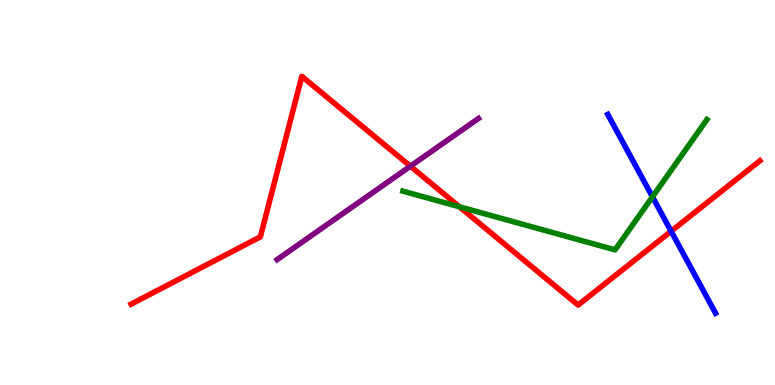[{'lines': ['blue', 'red'], 'intersections': [{'x': 8.66, 'y': 3.99}]}, {'lines': ['green', 'red'], 'intersections': [{'x': 5.93, 'y': 4.63}]}, {'lines': ['purple', 'red'], 'intersections': [{'x': 5.3, 'y': 5.68}]}, {'lines': ['blue', 'green'], 'intersections': [{'x': 8.42, 'y': 4.89}]}, {'lines': ['blue', 'purple'], 'intersections': []}, {'lines': ['green', 'purple'], 'intersections': []}]